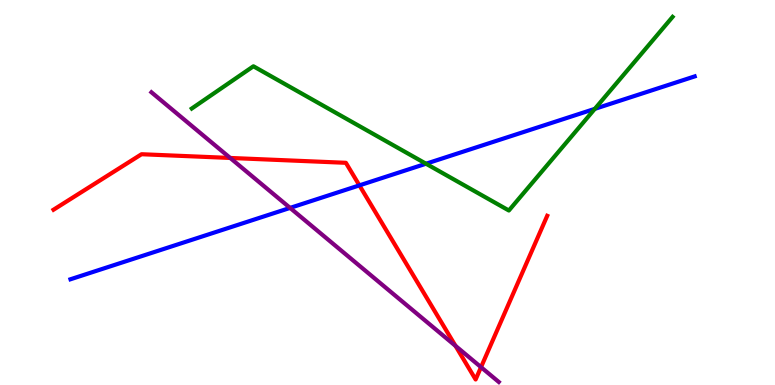[{'lines': ['blue', 'red'], 'intersections': [{'x': 4.64, 'y': 5.19}]}, {'lines': ['green', 'red'], 'intersections': []}, {'lines': ['purple', 'red'], 'intersections': [{'x': 2.97, 'y': 5.9}, {'x': 5.88, 'y': 1.02}, {'x': 6.21, 'y': 0.463}]}, {'lines': ['blue', 'green'], 'intersections': [{'x': 5.5, 'y': 5.75}, {'x': 7.68, 'y': 7.17}]}, {'lines': ['blue', 'purple'], 'intersections': [{'x': 3.74, 'y': 4.6}]}, {'lines': ['green', 'purple'], 'intersections': []}]